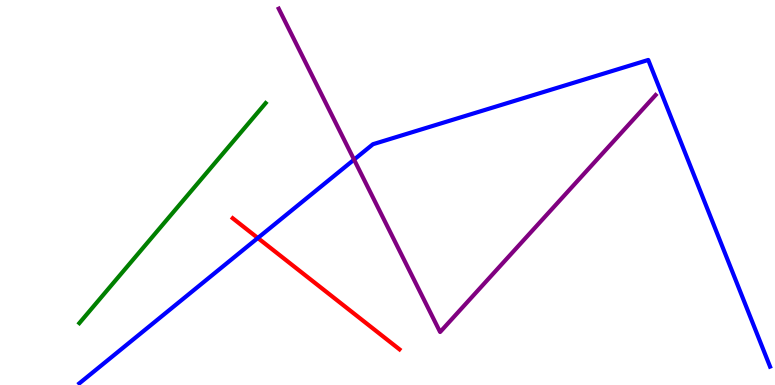[{'lines': ['blue', 'red'], 'intersections': [{'x': 3.33, 'y': 3.82}]}, {'lines': ['green', 'red'], 'intersections': []}, {'lines': ['purple', 'red'], 'intersections': []}, {'lines': ['blue', 'green'], 'intersections': []}, {'lines': ['blue', 'purple'], 'intersections': [{'x': 4.57, 'y': 5.85}]}, {'lines': ['green', 'purple'], 'intersections': []}]